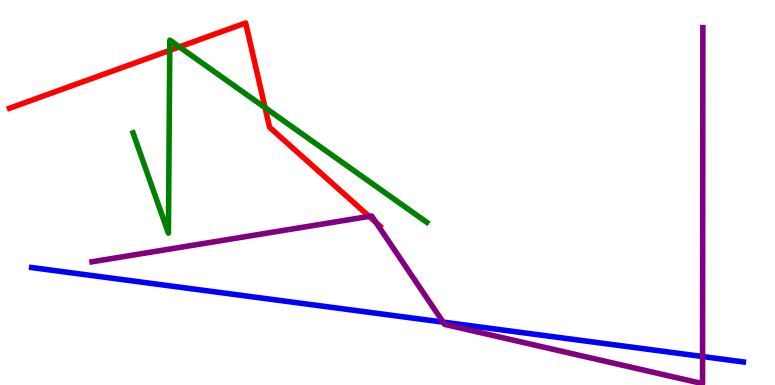[{'lines': ['blue', 'red'], 'intersections': []}, {'lines': ['green', 'red'], 'intersections': [{'x': 2.19, 'y': 8.69}, {'x': 2.31, 'y': 8.78}, {'x': 3.42, 'y': 7.2}]}, {'lines': ['purple', 'red'], 'intersections': [{'x': 4.76, 'y': 4.38}, {'x': 4.85, 'y': 4.22}]}, {'lines': ['blue', 'green'], 'intersections': []}, {'lines': ['blue', 'purple'], 'intersections': [{'x': 5.72, 'y': 1.63}, {'x': 9.07, 'y': 0.74}]}, {'lines': ['green', 'purple'], 'intersections': []}]